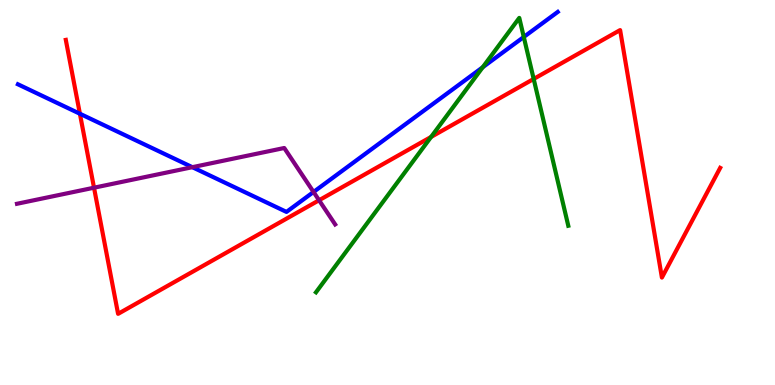[{'lines': ['blue', 'red'], 'intersections': [{'x': 1.03, 'y': 7.05}]}, {'lines': ['green', 'red'], 'intersections': [{'x': 5.56, 'y': 6.44}, {'x': 6.89, 'y': 7.95}]}, {'lines': ['purple', 'red'], 'intersections': [{'x': 1.21, 'y': 5.12}, {'x': 4.12, 'y': 4.8}]}, {'lines': ['blue', 'green'], 'intersections': [{'x': 6.23, 'y': 8.25}, {'x': 6.76, 'y': 9.04}]}, {'lines': ['blue', 'purple'], 'intersections': [{'x': 2.48, 'y': 5.66}, {'x': 4.05, 'y': 5.01}]}, {'lines': ['green', 'purple'], 'intersections': []}]